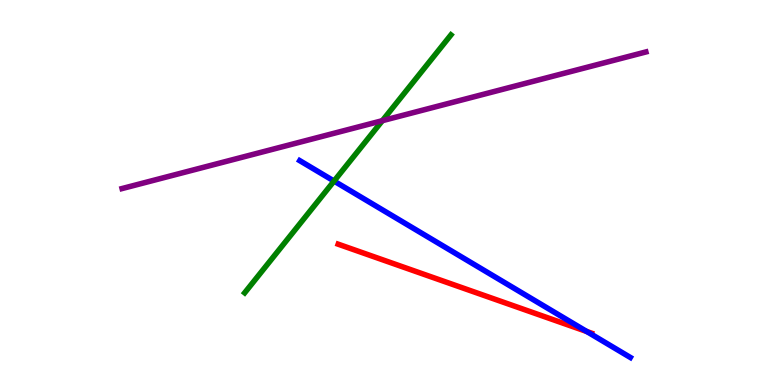[{'lines': ['blue', 'red'], 'intersections': [{'x': 7.57, 'y': 1.39}]}, {'lines': ['green', 'red'], 'intersections': []}, {'lines': ['purple', 'red'], 'intersections': []}, {'lines': ['blue', 'green'], 'intersections': [{'x': 4.31, 'y': 5.3}]}, {'lines': ['blue', 'purple'], 'intersections': []}, {'lines': ['green', 'purple'], 'intersections': [{'x': 4.93, 'y': 6.87}]}]